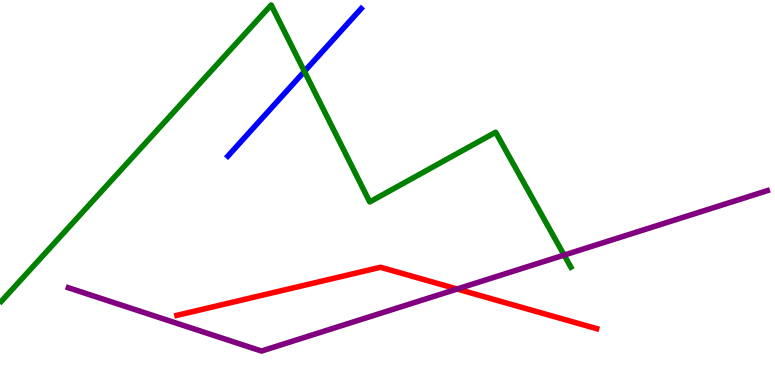[{'lines': ['blue', 'red'], 'intersections': []}, {'lines': ['green', 'red'], 'intersections': []}, {'lines': ['purple', 'red'], 'intersections': [{'x': 5.9, 'y': 2.49}]}, {'lines': ['blue', 'green'], 'intersections': [{'x': 3.93, 'y': 8.14}]}, {'lines': ['blue', 'purple'], 'intersections': []}, {'lines': ['green', 'purple'], 'intersections': [{'x': 7.28, 'y': 3.37}]}]